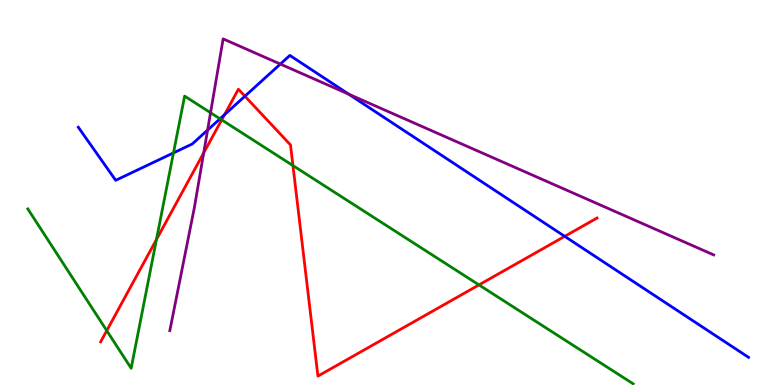[{'lines': ['blue', 'red'], 'intersections': [{'x': 2.9, 'y': 7.02}, {'x': 3.16, 'y': 7.5}, {'x': 7.29, 'y': 3.86}]}, {'lines': ['green', 'red'], 'intersections': [{'x': 1.38, 'y': 1.41}, {'x': 2.02, 'y': 3.78}, {'x': 2.86, 'y': 6.89}, {'x': 3.78, 'y': 5.7}, {'x': 6.18, 'y': 2.6}]}, {'lines': ['purple', 'red'], 'intersections': [{'x': 2.63, 'y': 6.03}]}, {'lines': ['blue', 'green'], 'intersections': [{'x': 2.24, 'y': 6.03}, {'x': 2.84, 'y': 6.91}]}, {'lines': ['blue', 'purple'], 'intersections': [{'x': 2.68, 'y': 6.62}, {'x': 3.62, 'y': 8.34}, {'x': 4.5, 'y': 7.55}]}, {'lines': ['green', 'purple'], 'intersections': [{'x': 2.72, 'y': 7.07}]}]